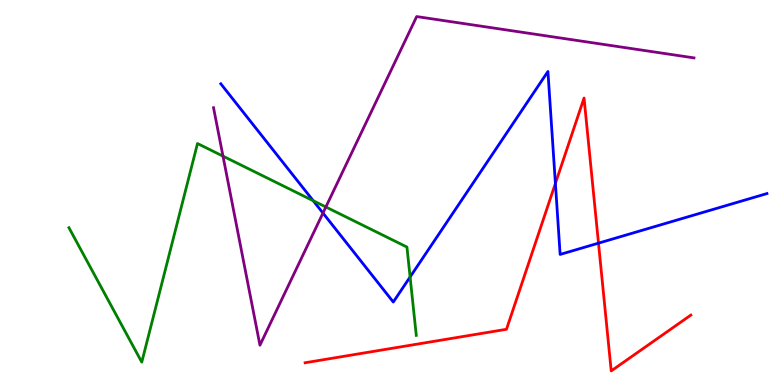[{'lines': ['blue', 'red'], 'intersections': [{'x': 7.17, 'y': 5.24}, {'x': 7.72, 'y': 3.68}]}, {'lines': ['green', 'red'], 'intersections': []}, {'lines': ['purple', 'red'], 'intersections': []}, {'lines': ['blue', 'green'], 'intersections': [{'x': 4.04, 'y': 4.79}, {'x': 5.29, 'y': 2.81}]}, {'lines': ['blue', 'purple'], 'intersections': [{'x': 4.17, 'y': 4.47}]}, {'lines': ['green', 'purple'], 'intersections': [{'x': 2.88, 'y': 5.94}, {'x': 4.2, 'y': 4.62}]}]